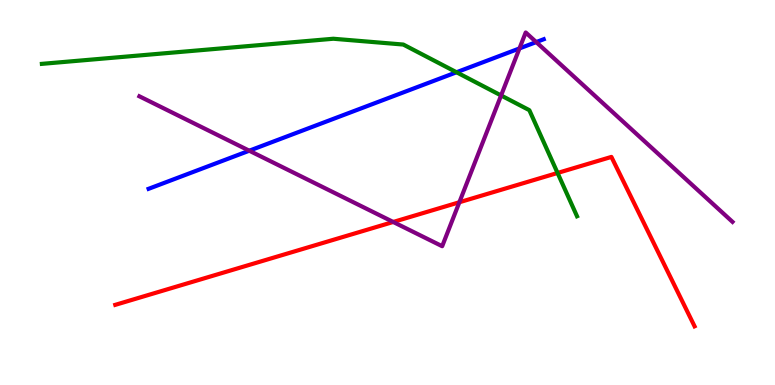[{'lines': ['blue', 'red'], 'intersections': []}, {'lines': ['green', 'red'], 'intersections': [{'x': 7.19, 'y': 5.51}]}, {'lines': ['purple', 'red'], 'intersections': [{'x': 5.07, 'y': 4.23}, {'x': 5.93, 'y': 4.75}]}, {'lines': ['blue', 'green'], 'intersections': [{'x': 5.89, 'y': 8.12}]}, {'lines': ['blue', 'purple'], 'intersections': [{'x': 3.22, 'y': 6.09}, {'x': 6.7, 'y': 8.74}, {'x': 6.92, 'y': 8.91}]}, {'lines': ['green', 'purple'], 'intersections': [{'x': 6.47, 'y': 7.52}]}]